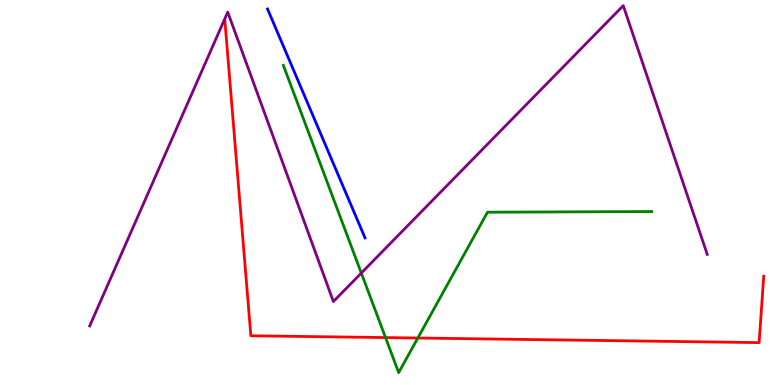[{'lines': ['blue', 'red'], 'intersections': []}, {'lines': ['green', 'red'], 'intersections': [{'x': 4.97, 'y': 1.23}, {'x': 5.39, 'y': 1.22}]}, {'lines': ['purple', 'red'], 'intersections': []}, {'lines': ['blue', 'green'], 'intersections': []}, {'lines': ['blue', 'purple'], 'intersections': []}, {'lines': ['green', 'purple'], 'intersections': [{'x': 4.66, 'y': 2.91}]}]